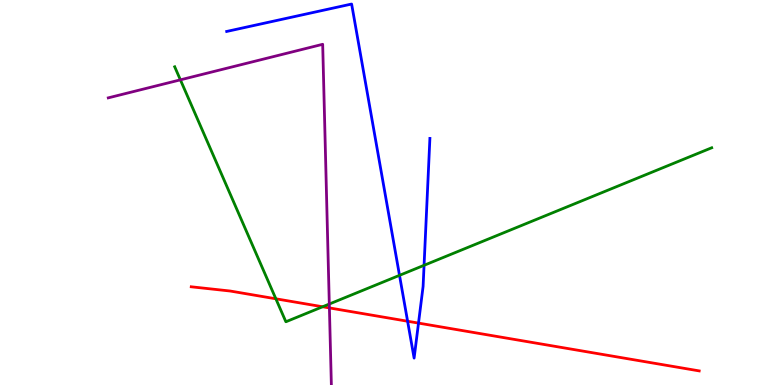[{'lines': ['blue', 'red'], 'intersections': [{'x': 5.26, 'y': 1.66}, {'x': 5.4, 'y': 1.61}]}, {'lines': ['green', 'red'], 'intersections': [{'x': 3.56, 'y': 2.24}, {'x': 4.16, 'y': 2.03}]}, {'lines': ['purple', 'red'], 'intersections': [{'x': 4.25, 'y': 2.0}]}, {'lines': ['blue', 'green'], 'intersections': [{'x': 5.15, 'y': 2.85}, {'x': 5.47, 'y': 3.11}]}, {'lines': ['blue', 'purple'], 'intersections': []}, {'lines': ['green', 'purple'], 'intersections': [{'x': 2.33, 'y': 7.93}, {'x': 4.25, 'y': 2.1}]}]